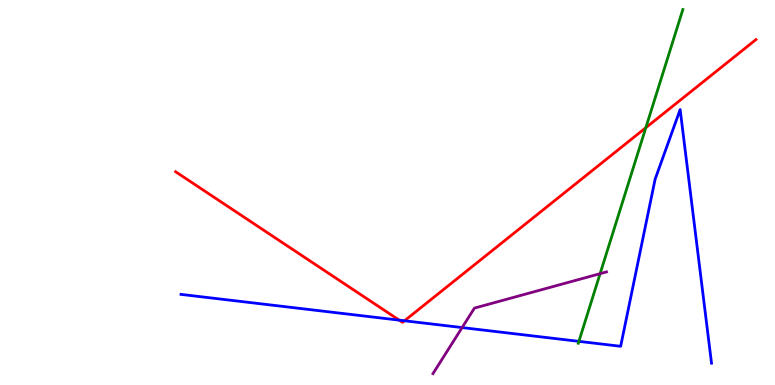[{'lines': ['blue', 'red'], 'intersections': [{'x': 5.15, 'y': 1.68}, {'x': 5.22, 'y': 1.67}]}, {'lines': ['green', 'red'], 'intersections': [{'x': 8.33, 'y': 6.68}]}, {'lines': ['purple', 'red'], 'intersections': []}, {'lines': ['blue', 'green'], 'intersections': [{'x': 7.47, 'y': 1.13}]}, {'lines': ['blue', 'purple'], 'intersections': [{'x': 5.96, 'y': 1.49}]}, {'lines': ['green', 'purple'], 'intersections': [{'x': 7.74, 'y': 2.89}]}]